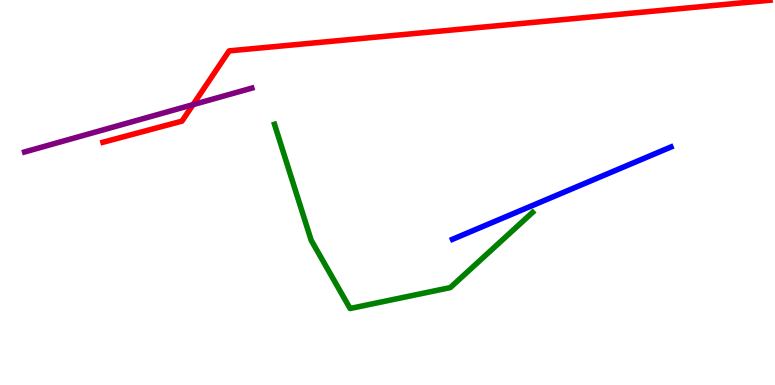[{'lines': ['blue', 'red'], 'intersections': []}, {'lines': ['green', 'red'], 'intersections': []}, {'lines': ['purple', 'red'], 'intersections': [{'x': 2.49, 'y': 7.28}]}, {'lines': ['blue', 'green'], 'intersections': []}, {'lines': ['blue', 'purple'], 'intersections': []}, {'lines': ['green', 'purple'], 'intersections': []}]